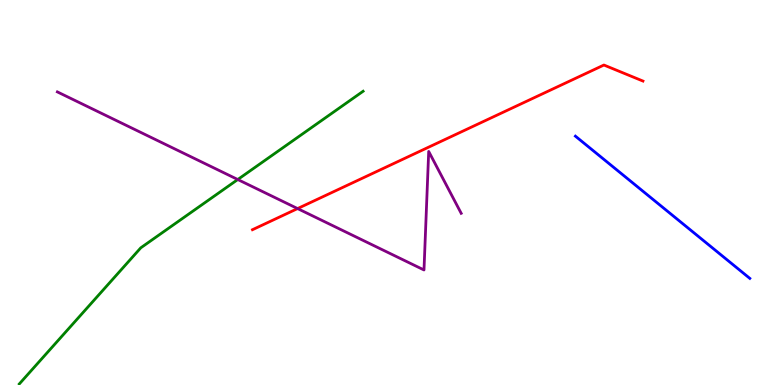[{'lines': ['blue', 'red'], 'intersections': []}, {'lines': ['green', 'red'], 'intersections': []}, {'lines': ['purple', 'red'], 'intersections': [{'x': 3.84, 'y': 4.58}]}, {'lines': ['blue', 'green'], 'intersections': []}, {'lines': ['blue', 'purple'], 'intersections': []}, {'lines': ['green', 'purple'], 'intersections': [{'x': 3.07, 'y': 5.34}]}]